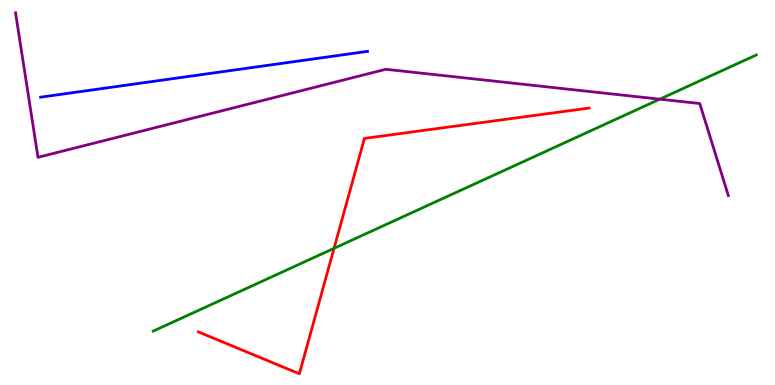[{'lines': ['blue', 'red'], 'intersections': []}, {'lines': ['green', 'red'], 'intersections': [{'x': 4.31, 'y': 3.55}]}, {'lines': ['purple', 'red'], 'intersections': []}, {'lines': ['blue', 'green'], 'intersections': []}, {'lines': ['blue', 'purple'], 'intersections': []}, {'lines': ['green', 'purple'], 'intersections': [{'x': 8.51, 'y': 7.42}]}]